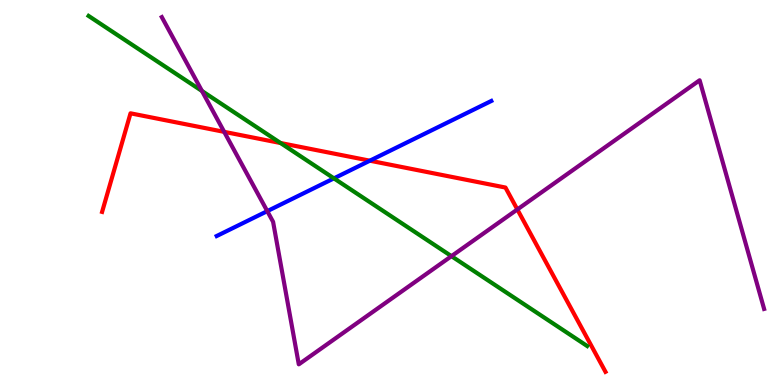[{'lines': ['blue', 'red'], 'intersections': [{'x': 4.77, 'y': 5.83}]}, {'lines': ['green', 'red'], 'intersections': [{'x': 3.62, 'y': 6.29}]}, {'lines': ['purple', 'red'], 'intersections': [{'x': 2.89, 'y': 6.58}, {'x': 6.68, 'y': 4.56}]}, {'lines': ['blue', 'green'], 'intersections': [{'x': 4.31, 'y': 5.37}]}, {'lines': ['blue', 'purple'], 'intersections': [{'x': 3.45, 'y': 4.52}]}, {'lines': ['green', 'purple'], 'intersections': [{'x': 2.61, 'y': 7.64}, {'x': 5.83, 'y': 3.35}]}]